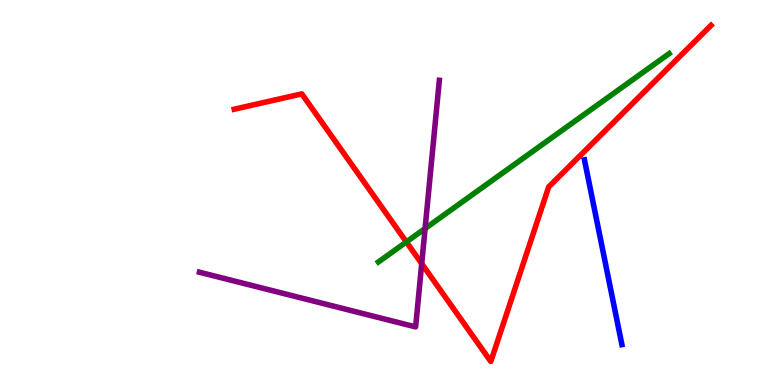[{'lines': ['blue', 'red'], 'intersections': []}, {'lines': ['green', 'red'], 'intersections': [{'x': 5.24, 'y': 3.72}]}, {'lines': ['purple', 'red'], 'intersections': [{'x': 5.44, 'y': 3.15}]}, {'lines': ['blue', 'green'], 'intersections': []}, {'lines': ['blue', 'purple'], 'intersections': []}, {'lines': ['green', 'purple'], 'intersections': [{'x': 5.48, 'y': 4.06}]}]